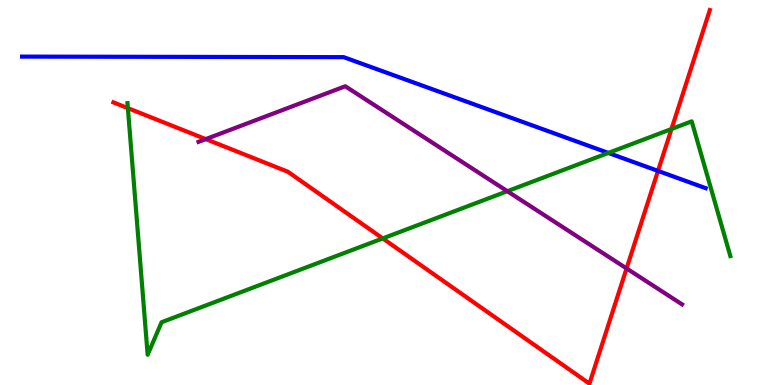[{'lines': ['blue', 'red'], 'intersections': [{'x': 8.49, 'y': 5.56}]}, {'lines': ['green', 'red'], 'intersections': [{'x': 1.65, 'y': 7.19}, {'x': 4.94, 'y': 3.81}, {'x': 8.66, 'y': 6.65}]}, {'lines': ['purple', 'red'], 'intersections': [{'x': 2.66, 'y': 6.39}, {'x': 8.08, 'y': 3.03}]}, {'lines': ['blue', 'green'], 'intersections': [{'x': 7.85, 'y': 6.03}]}, {'lines': ['blue', 'purple'], 'intersections': []}, {'lines': ['green', 'purple'], 'intersections': [{'x': 6.55, 'y': 5.03}]}]